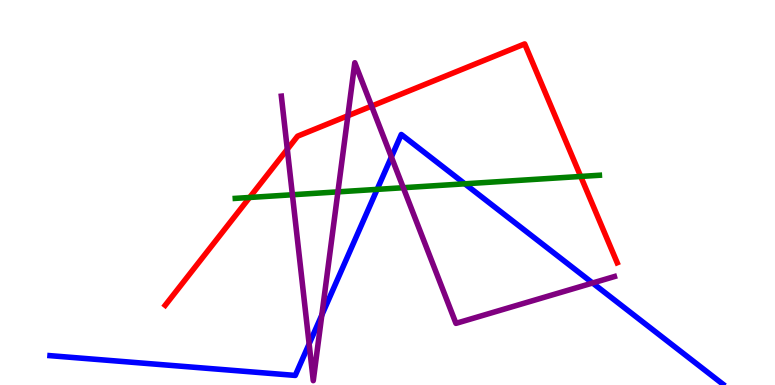[{'lines': ['blue', 'red'], 'intersections': []}, {'lines': ['green', 'red'], 'intersections': [{'x': 3.22, 'y': 4.87}, {'x': 7.49, 'y': 5.42}]}, {'lines': ['purple', 'red'], 'intersections': [{'x': 3.71, 'y': 6.12}, {'x': 4.49, 'y': 6.99}, {'x': 4.8, 'y': 7.24}]}, {'lines': ['blue', 'green'], 'intersections': [{'x': 4.87, 'y': 5.08}, {'x': 6.0, 'y': 5.23}]}, {'lines': ['blue', 'purple'], 'intersections': [{'x': 3.99, 'y': 1.07}, {'x': 4.15, 'y': 1.82}, {'x': 5.05, 'y': 5.92}, {'x': 7.65, 'y': 2.65}]}, {'lines': ['green', 'purple'], 'intersections': [{'x': 3.77, 'y': 4.94}, {'x': 4.36, 'y': 5.02}, {'x': 5.2, 'y': 5.12}]}]